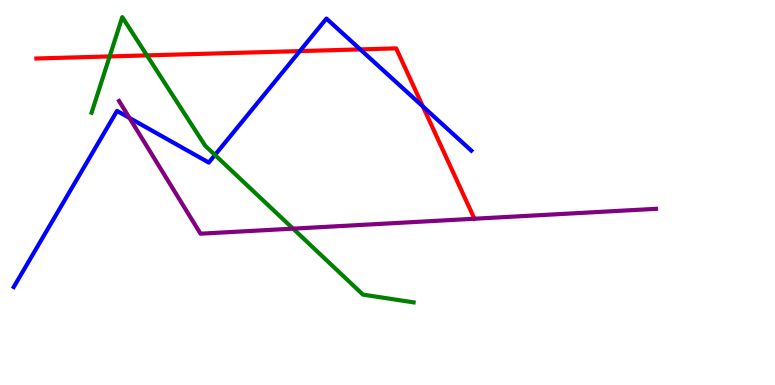[{'lines': ['blue', 'red'], 'intersections': [{'x': 3.87, 'y': 8.67}, {'x': 4.65, 'y': 8.72}, {'x': 5.46, 'y': 7.23}]}, {'lines': ['green', 'red'], 'intersections': [{'x': 1.41, 'y': 8.53}, {'x': 1.9, 'y': 8.56}]}, {'lines': ['purple', 'red'], 'intersections': [{'x': 6.12, 'y': 4.32}]}, {'lines': ['blue', 'green'], 'intersections': [{'x': 2.77, 'y': 5.97}]}, {'lines': ['blue', 'purple'], 'intersections': [{'x': 1.67, 'y': 6.94}]}, {'lines': ['green', 'purple'], 'intersections': [{'x': 3.78, 'y': 4.06}]}]